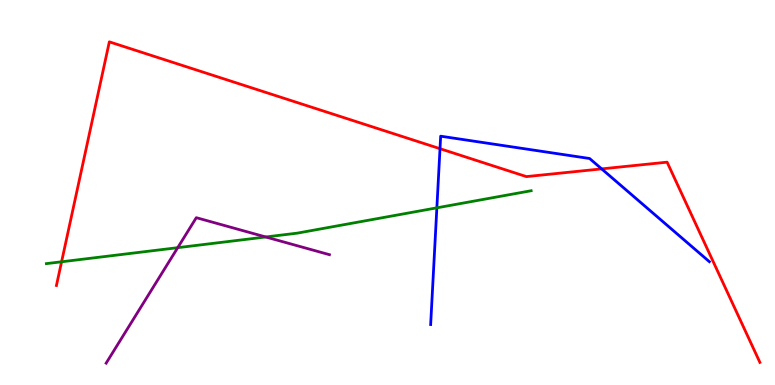[{'lines': ['blue', 'red'], 'intersections': [{'x': 5.68, 'y': 6.14}, {'x': 7.76, 'y': 5.61}]}, {'lines': ['green', 'red'], 'intersections': [{'x': 0.795, 'y': 3.2}]}, {'lines': ['purple', 'red'], 'intersections': []}, {'lines': ['blue', 'green'], 'intersections': [{'x': 5.64, 'y': 4.6}]}, {'lines': ['blue', 'purple'], 'intersections': []}, {'lines': ['green', 'purple'], 'intersections': [{'x': 2.29, 'y': 3.57}, {'x': 3.43, 'y': 3.84}]}]